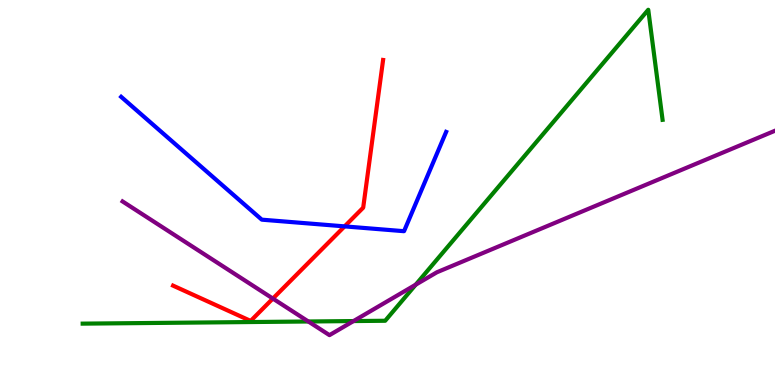[{'lines': ['blue', 'red'], 'intersections': [{'x': 4.45, 'y': 4.12}]}, {'lines': ['green', 'red'], 'intersections': []}, {'lines': ['purple', 'red'], 'intersections': [{'x': 3.52, 'y': 2.24}]}, {'lines': ['blue', 'green'], 'intersections': []}, {'lines': ['blue', 'purple'], 'intersections': []}, {'lines': ['green', 'purple'], 'intersections': [{'x': 3.98, 'y': 1.65}, {'x': 4.56, 'y': 1.66}, {'x': 5.36, 'y': 2.61}]}]